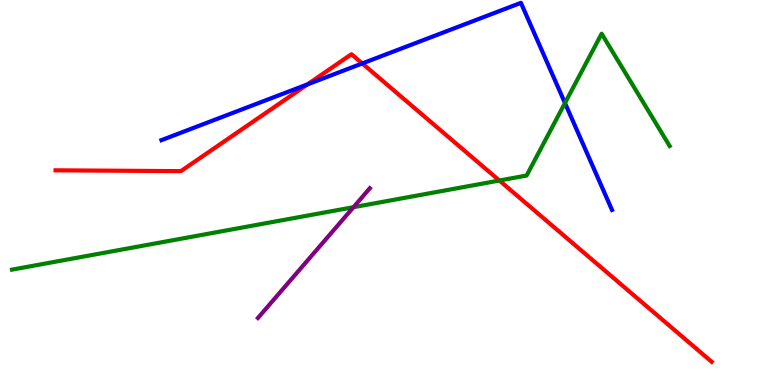[{'lines': ['blue', 'red'], 'intersections': [{'x': 3.97, 'y': 7.81}, {'x': 4.67, 'y': 8.35}]}, {'lines': ['green', 'red'], 'intersections': [{'x': 6.44, 'y': 5.31}]}, {'lines': ['purple', 'red'], 'intersections': []}, {'lines': ['blue', 'green'], 'intersections': [{'x': 7.29, 'y': 7.32}]}, {'lines': ['blue', 'purple'], 'intersections': []}, {'lines': ['green', 'purple'], 'intersections': [{'x': 4.56, 'y': 4.62}]}]